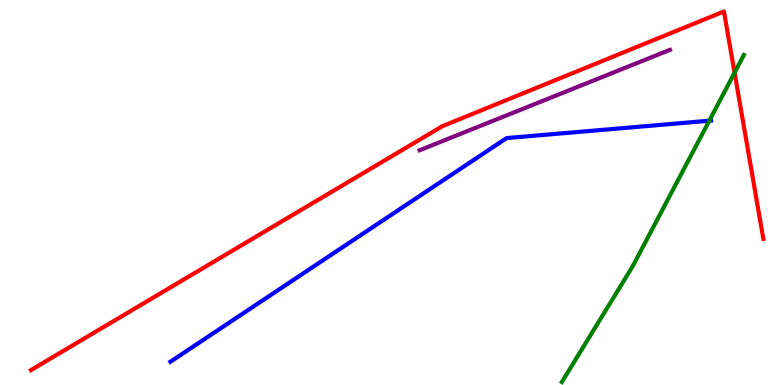[{'lines': ['blue', 'red'], 'intersections': []}, {'lines': ['green', 'red'], 'intersections': [{'x': 9.48, 'y': 8.11}]}, {'lines': ['purple', 'red'], 'intersections': []}, {'lines': ['blue', 'green'], 'intersections': [{'x': 9.15, 'y': 6.87}]}, {'lines': ['blue', 'purple'], 'intersections': []}, {'lines': ['green', 'purple'], 'intersections': []}]